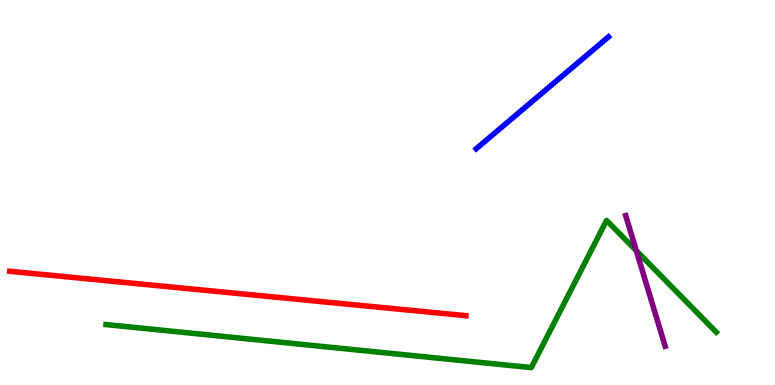[{'lines': ['blue', 'red'], 'intersections': []}, {'lines': ['green', 'red'], 'intersections': []}, {'lines': ['purple', 'red'], 'intersections': []}, {'lines': ['blue', 'green'], 'intersections': []}, {'lines': ['blue', 'purple'], 'intersections': []}, {'lines': ['green', 'purple'], 'intersections': [{'x': 8.21, 'y': 3.49}]}]